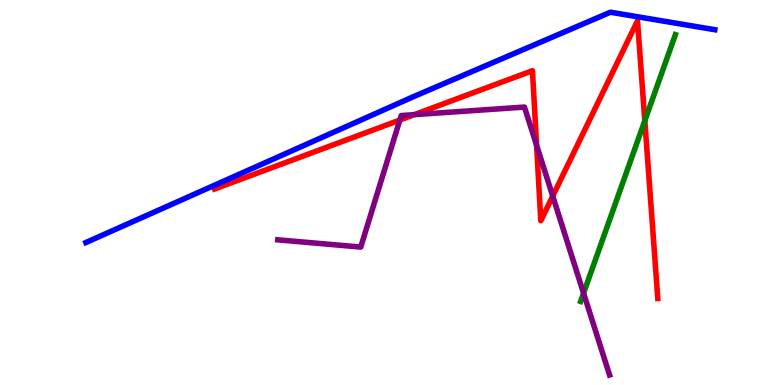[{'lines': ['blue', 'red'], 'intersections': []}, {'lines': ['green', 'red'], 'intersections': [{'x': 8.32, 'y': 6.86}]}, {'lines': ['purple', 'red'], 'intersections': [{'x': 5.16, 'y': 6.88}, {'x': 5.35, 'y': 7.02}, {'x': 6.92, 'y': 6.23}, {'x': 7.13, 'y': 4.91}]}, {'lines': ['blue', 'green'], 'intersections': []}, {'lines': ['blue', 'purple'], 'intersections': []}, {'lines': ['green', 'purple'], 'intersections': [{'x': 7.53, 'y': 2.39}]}]